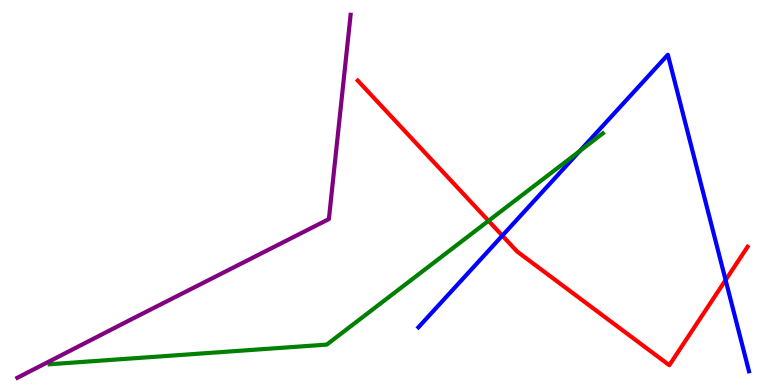[{'lines': ['blue', 'red'], 'intersections': [{'x': 6.48, 'y': 3.88}, {'x': 9.36, 'y': 2.73}]}, {'lines': ['green', 'red'], 'intersections': [{'x': 6.3, 'y': 4.26}]}, {'lines': ['purple', 'red'], 'intersections': []}, {'lines': ['blue', 'green'], 'intersections': [{'x': 7.48, 'y': 6.08}]}, {'lines': ['blue', 'purple'], 'intersections': []}, {'lines': ['green', 'purple'], 'intersections': []}]